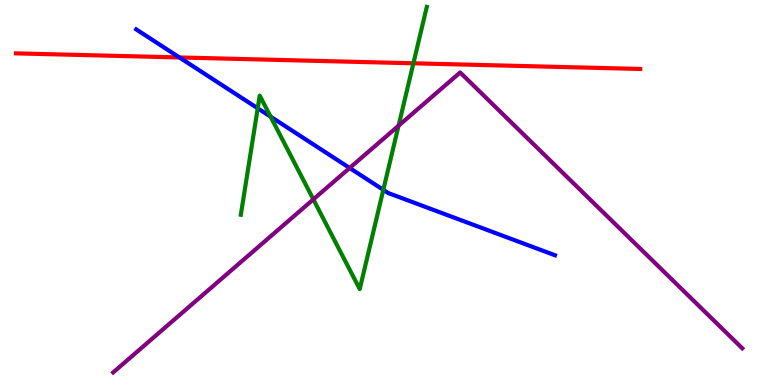[{'lines': ['blue', 'red'], 'intersections': [{'x': 2.32, 'y': 8.51}]}, {'lines': ['green', 'red'], 'intersections': [{'x': 5.33, 'y': 8.36}]}, {'lines': ['purple', 'red'], 'intersections': []}, {'lines': ['blue', 'green'], 'intersections': [{'x': 3.33, 'y': 7.19}, {'x': 3.49, 'y': 6.97}, {'x': 4.95, 'y': 5.07}]}, {'lines': ['blue', 'purple'], 'intersections': [{'x': 4.51, 'y': 5.64}]}, {'lines': ['green', 'purple'], 'intersections': [{'x': 4.04, 'y': 4.82}, {'x': 5.14, 'y': 6.73}]}]